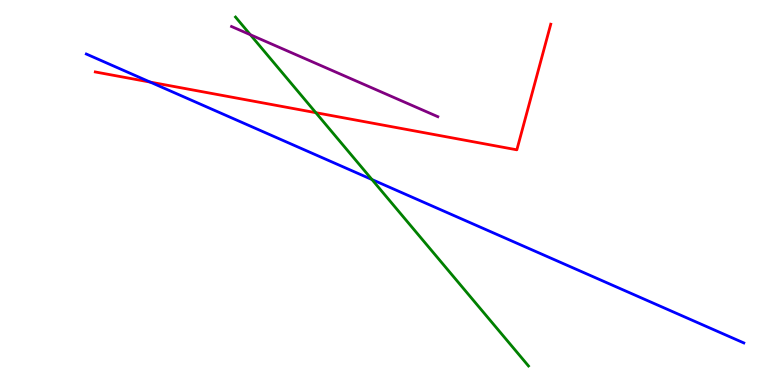[{'lines': ['blue', 'red'], 'intersections': [{'x': 1.94, 'y': 7.87}]}, {'lines': ['green', 'red'], 'intersections': [{'x': 4.08, 'y': 7.07}]}, {'lines': ['purple', 'red'], 'intersections': []}, {'lines': ['blue', 'green'], 'intersections': [{'x': 4.8, 'y': 5.34}]}, {'lines': ['blue', 'purple'], 'intersections': []}, {'lines': ['green', 'purple'], 'intersections': [{'x': 3.23, 'y': 9.1}]}]